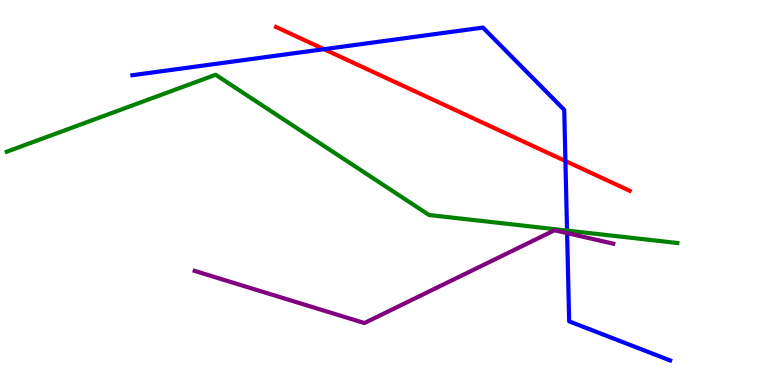[{'lines': ['blue', 'red'], 'intersections': [{'x': 4.18, 'y': 8.72}, {'x': 7.3, 'y': 5.82}]}, {'lines': ['green', 'red'], 'intersections': []}, {'lines': ['purple', 'red'], 'intersections': []}, {'lines': ['blue', 'green'], 'intersections': [{'x': 7.32, 'y': 4.01}]}, {'lines': ['blue', 'purple'], 'intersections': [{'x': 7.32, 'y': 3.94}]}, {'lines': ['green', 'purple'], 'intersections': []}]